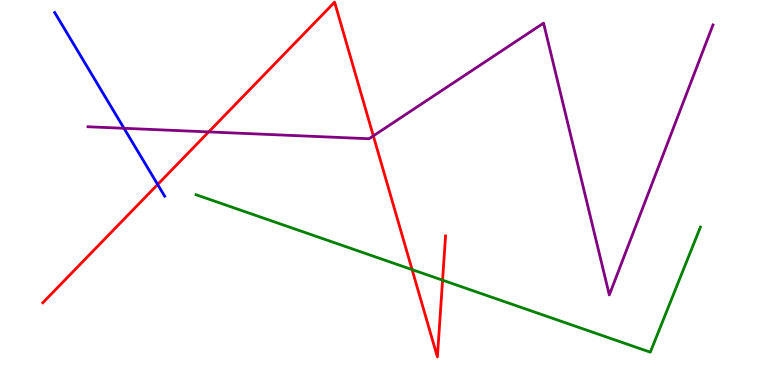[{'lines': ['blue', 'red'], 'intersections': [{'x': 2.03, 'y': 5.21}]}, {'lines': ['green', 'red'], 'intersections': [{'x': 5.32, 'y': 3.0}, {'x': 5.71, 'y': 2.72}]}, {'lines': ['purple', 'red'], 'intersections': [{'x': 2.69, 'y': 6.57}, {'x': 4.82, 'y': 6.47}]}, {'lines': ['blue', 'green'], 'intersections': []}, {'lines': ['blue', 'purple'], 'intersections': [{'x': 1.6, 'y': 6.67}]}, {'lines': ['green', 'purple'], 'intersections': []}]